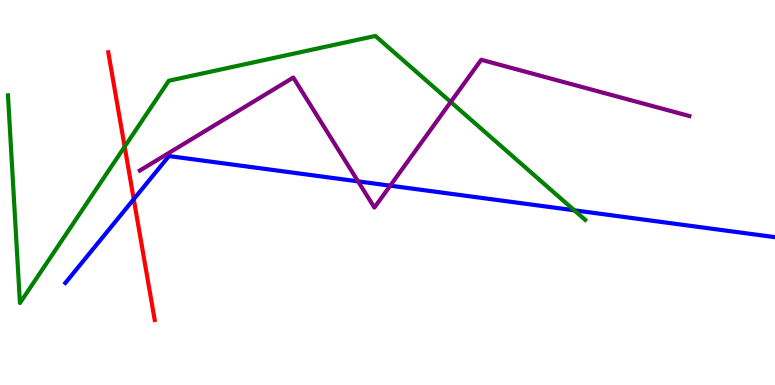[{'lines': ['blue', 'red'], 'intersections': [{'x': 1.73, 'y': 4.83}]}, {'lines': ['green', 'red'], 'intersections': [{'x': 1.61, 'y': 6.19}]}, {'lines': ['purple', 'red'], 'intersections': []}, {'lines': ['blue', 'green'], 'intersections': [{'x': 7.41, 'y': 4.54}]}, {'lines': ['blue', 'purple'], 'intersections': [{'x': 4.62, 'y': 5.29}, {'x': 5.04, 'y': 5.18}]}, {'lines': ['green', 'purple'], 'intersections': [{'x': 5.82, 'y': 7.35}]}]